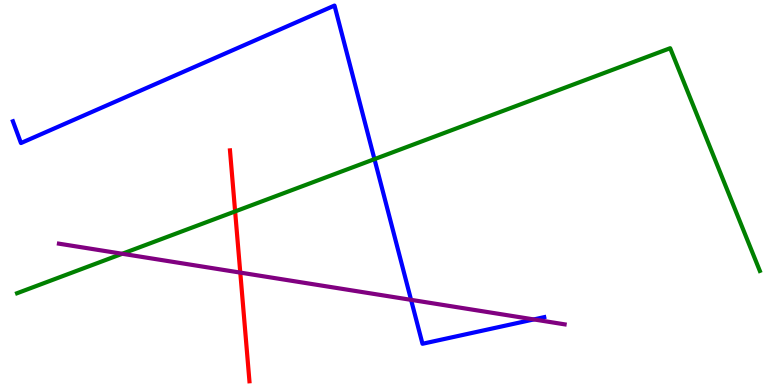[{'lines': ['blue', 'red'], 'intersections': []}, {'lines': ['green', 'red'], 'intersections': [{'x': 3.03, 'y': 4.51}]}, {'lines': ['purple', 'red'], 'intersections': [{'x': 3.1, 'y': 2.92}]}, {'lines': ['blue', 'green'], 'intersections': [{'x': 4.83, 'y': 5.87}]}, {'lines': ['blue', 'purple'], 'intersections': [{'x': 5.3, 'y': 2.21}, {'x': 6.89, 'y': 1.7}]}, {'lines': ['green', 'purple'], 'intersections': [{'x': 1.58, 'y': 3.41}]}]